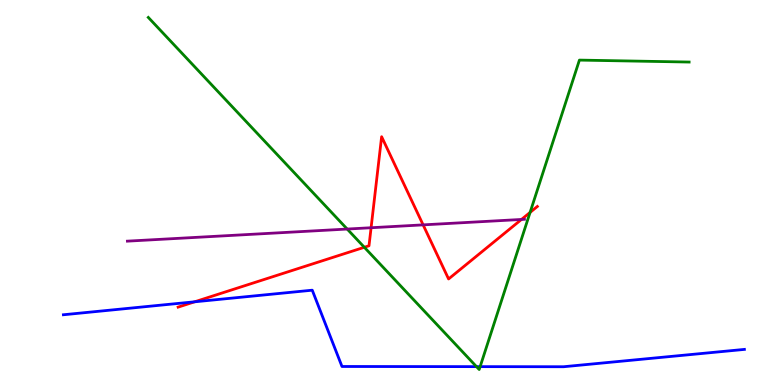[{'lines': ['blue', 'red'], 'intersections': [{'x': 2.51, 'y': 2.16}]}, {'lines': ['green', 'red'], 'intersections': [{'x': 4.7, 'y': 3.58}, {'x': 6.84, 'y': 4.48}]}, {'lines': ['purple', 'red'], 'intersections': [{'x': 4.79, 'y': 4.08}, {'x': 5.46, 'y': 4.16}, {'x': 6.73, 'y': 4.3}]}, {'lines': ['blue', 'green'], 'intersections': [{'x': 6.15, 'y': 0.477}, {'x': 6.2, 'y': 0.477}]}, {'lines': ['blue', 'purple'], 'intersections': []}, {'lines': ['green', 'purple'], 'intersections': [{'x': 4.48, 'y': 4.05}]}]